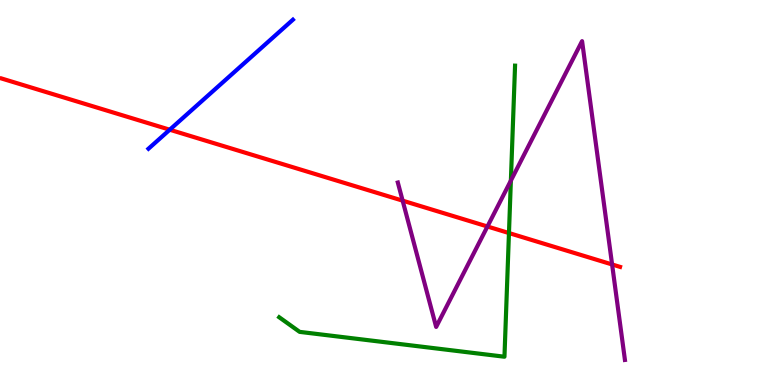[{'lines': ['blue', 'red'], 'intersections': [{'x': 2.19, 'y': 6.63}]}, {'lines': ['green', 'red'], 'intersections': [{'x': 6.57, 'y': 3.95}]}, {'lines': ['purple', 'red'], 'intersections': [{'x': 5.2, 'y': 4.79}, {'x': 6.29, 'y': 4.12}, {'x': 7.9, 'y': 3.13}]}, {'lines': ['blue', 'green'], 'intersections': []}, {'lines': ['blue', 'purple'], 'intersections': []}, {'lines': ['green', 'purple'], 'intersections': [{'x': 6.59, 'y': 5.31}]}]